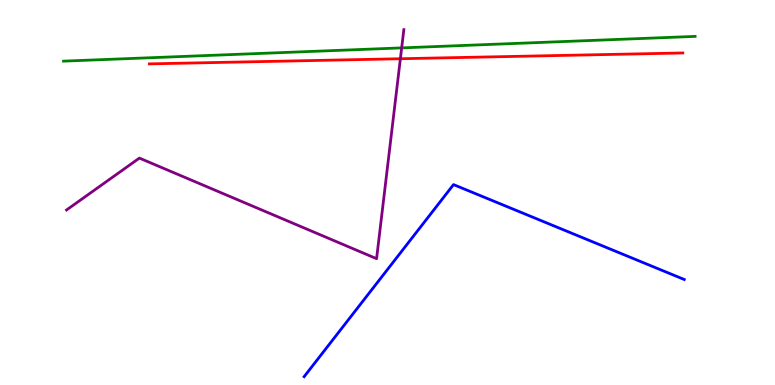[{'lines': ['blue', 'red'], 'intersections': []}, {'lines': ['green', 'red'], 'intersections': []}, {'lines': ['purple', 'red'], 'intersections': [{'x': 5.17, 'y': 8.47}]}, {'lines': ['blue', 'green'], 'intersections': []}, {'lines': ['blue', 'purple'], 'intersections': []}, {'lines': ['green', 'purple'], 'intersections': [{'x': 5.18, 'y': 8.76}]}]